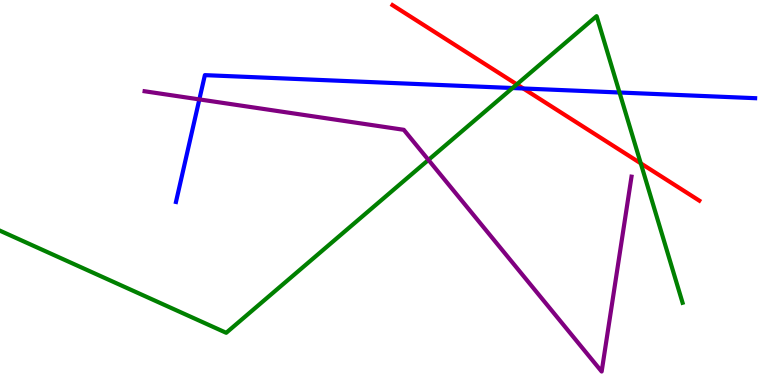[{'lines': ['blue', 'red'], 'intersections': [{'x': 6.75, 'y': 7.7}]}, {'lines': ['green', 'red'], 'intersections': [{'x': 6.67, 'y': 7.81}, {'x': 8.27, 'y': 5.76}]}, {'lines': ['purple', 'red'], 'intersections': []}, {'lines': ['blue', 'green'], 'intersections': [{'x': 6.61, 'y': 7.71}, {'x': 7.99, 'y': 7.6}]}, {'lines': ['blue', 'purple'], 'intersections': [{'x': 2.57, 'y': 7.42}]}, {'lines': ['green', 'purple'], 'intersections': [{'x': 5.53, 'y': 5.85}]}]